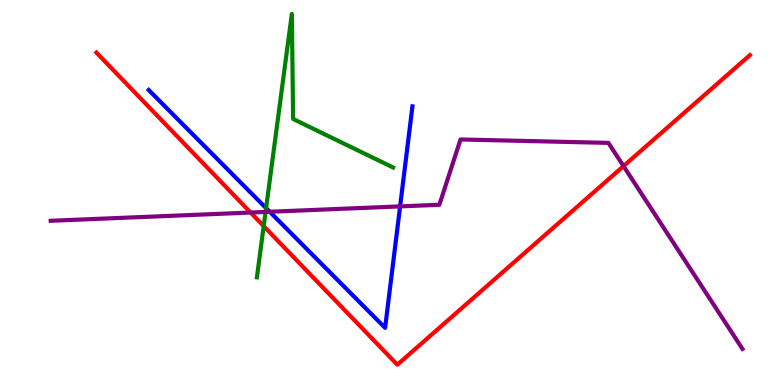[{'lines': ['blue', 'red'], 'intersections': []}, {'lines': ['green', 'red'], 'intersections': [{'x': 3.4, 'y': 4.13}]}, {'lines': ['purple', 'red'], 'intersections': [{'x': 3.23, 'y': 4.48}, {'x': 8.05, 'y': 5.69}]}, {'lines': ['blue', 'green'], 'intersections': [{'x': 3.43, 'y': 4.59}]}, {'lines': ['blue', 'purple'], 'intersections': [{'x': 3.48, 'y': 4.5}, {'x': 5.16, 'y': 4.64}]}, {'lines': ['green', 'purple'], 'intersections': [{'x': 3.43, 'y': 4.5}]}]